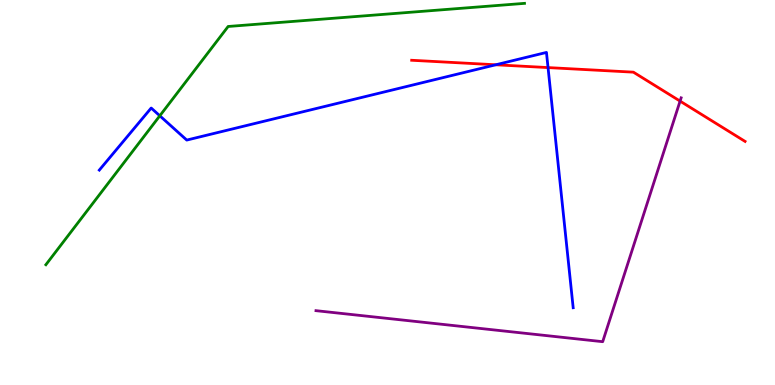[{'lines': ['blue', 'red'], 'intersections': [{'x': 6.4, 'y': 8.32}, {'x': 7.07, 'y': 8.24}]}, {'lines': ['green', 'red'], 'intersections': []}, {'lines': ['purple', 'red'], 'intersections': [{'x': 8.78, 'y': 7.37}]}, {'lines': ['blue', 'green'], 'intersections': [{'x': 2.06, 'y': 6.99}]}, {'lines': ['blue', 'purple'], 'intersections': []}, {'lines': ['green', 'purple'], 'intersections': []}]